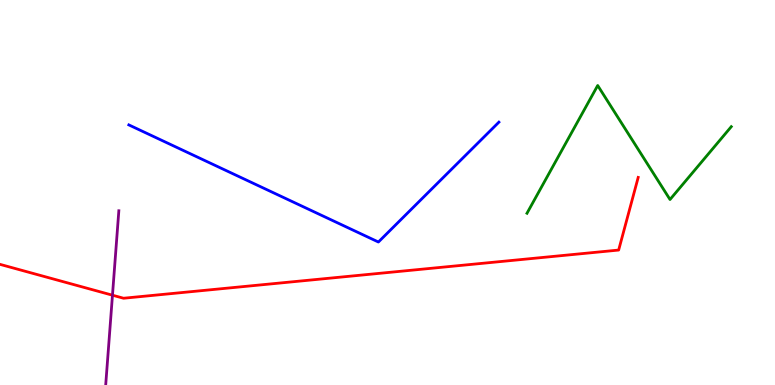[{'lines': ['blue', 'red'], 'intersections': []}, {'lines': ['green', 'red'], 'intersections': []}, {'lines': ['purple', 'red'], 'intersections': [{'x': 1.45, 'y': 2.33}]}, {'lines': ['blue', 'green'], 'intersections': []}, {'lines': ['blue', 'purple'], 'intersections': []}, {'lines': ['green', 'purple'], 'intersections': []}]